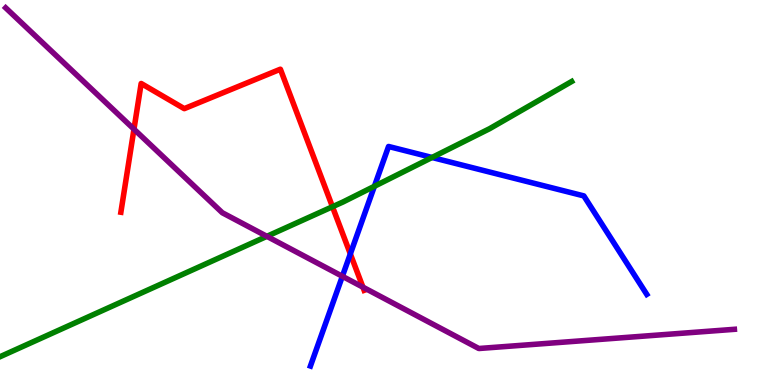[{'lines': ['blue', 'red'], 'intersections': [{'x': 4.52, 'y': 3.41}]}, {'lines': ['green', 'red'], 'intersections': [{'x': 4.29, 'y': 4.63}]}, {'lines': ['purple', 'red'], 'intersections': [{'x': 1.73, 'y': 6.64}, {'x': 4.68, 'y': 2.54}]}, {'lines': ['blue', 'green'], 'intersections': [{'x': 4.83, 'y': 5.16}, {'x': 5.57, 'y': 5.91}]}, {'lines': ['blue', 'purple'], 'intersections': [{'x': 4.42, 'y': 2.82}]}, {'lines': ['green', 'purple'], 'intersections': [{'x': 3.44, 'y': 3.86}]}]